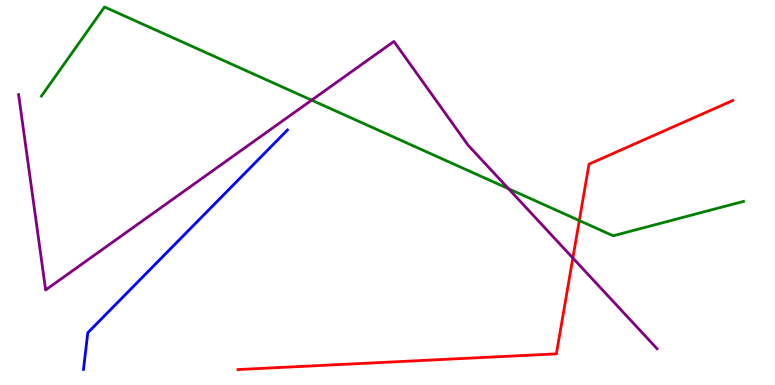[{'lines': ['blue', 'red'], 'intersections': []}, {'lines': ['green', 'red'], 'intersections': [{'x': 7.47, 'y': 4.27}]}, {'lines': ['purple', 'red'], 'intersections': [{'x': 7.39, 'y': 3.3}]}, {'lines': ['blue', 'green'], 'intersections': []}, {'lines': ['blue', 'purple'], 'intersections': []}, {'lines': ['green', 'purple'], 'intersections': [{'x': 4.02, 'y': 7.4}, {'x': 6.56, 'y': 5.1}]}]